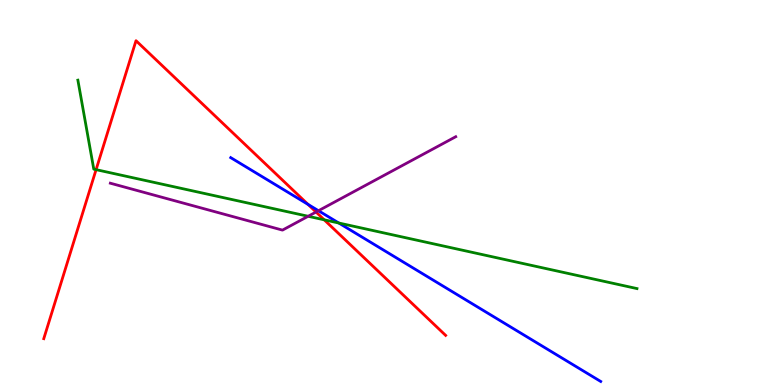[{'lines': ['blue', 'red'], 'intersections': [{'x': 3.97, 'y': 4.69}]}, {'lines': ['green', 'red'], 'intersections': [{'x': 1.24, 'y': 5.59}, {'x': 4.18, 'y': 4.29}]}, {'lines': ['purple', 'red'], 'intersections': [{'x': 4.08, 'y': 4.49}]}, {'lines': ['blue', 'green'], 'intersections': [{'x': 4.37, 'y': 4.21}]}, {'lines': ['blue', 'purple'], 'intersections': [{'x': 4.11, 'y': 4.53}]}, {'lines': ['green', 'purple'], 'intersections': [{'x': 3.98, 'y': 4.38}]}]